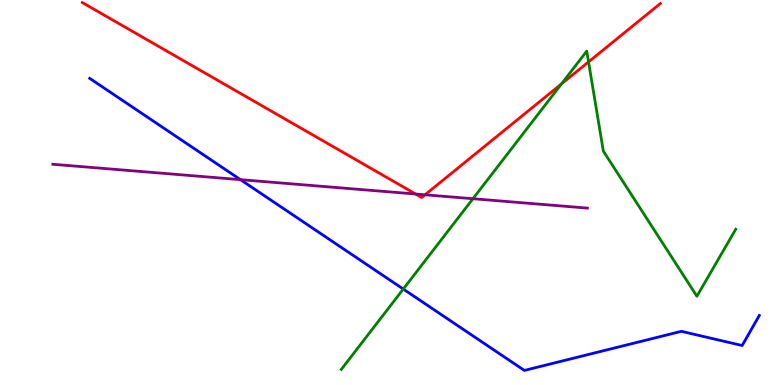[{'lines': ['blue', 'red'], 'intersections': []}, {'lines': ['green', 'red'], 'intersections': [{'x': 7.25, 'y': 7.82}, {'x': 7.59, 'y': 8.39}]}, {'lines': ['purple', 'red'], 'intersections': [{'x': 5.36, 'y': 4.96}, {'x': 5.48, 'y': 4.94}]}, {'lines': ['blue', 'green'], 'intersections': [{'x': 5.2, 'y': 2.49}]}, {'lines': ['blue', 'purple'], 'intersections': [{'x': 3.1, 'y': 5.33}]}, {'lines': ['green', 'purple'], 'intersections': [{'x': 6.1, 'y': 4.84}]}]